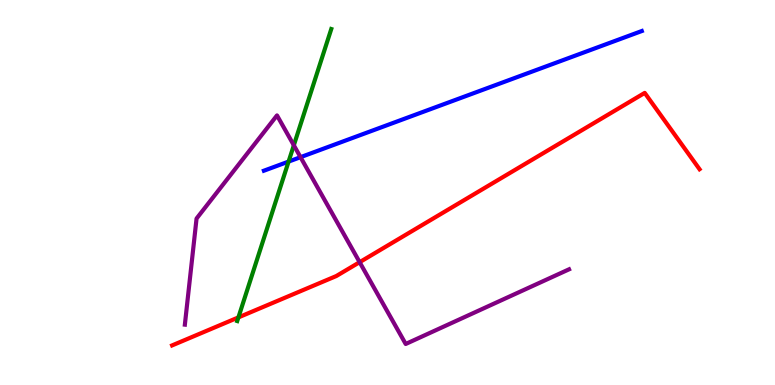[{'lines': ['blue', 'red'], 'intersections': []}, {'lines': ['green', 'red'], 'intersections': [{'x': 3.08, 'y': 1.76}]}, {'lines': ['purple', 'red'], 'intersections': [{'x': 4.64, 'y': 3.19}]}, {'lines': ['blue', 'green'], 'intersections': [{'x': 3.72, 'y': 5.8}]}, {'lines': ['blue', 'purple'], 'intersections': [{'x': 3.88, 'y': 5.92}]}, {'lines': ['green', 'purple'], 'intersections': [{'x': 3.79, 'y': 6.23}]}]